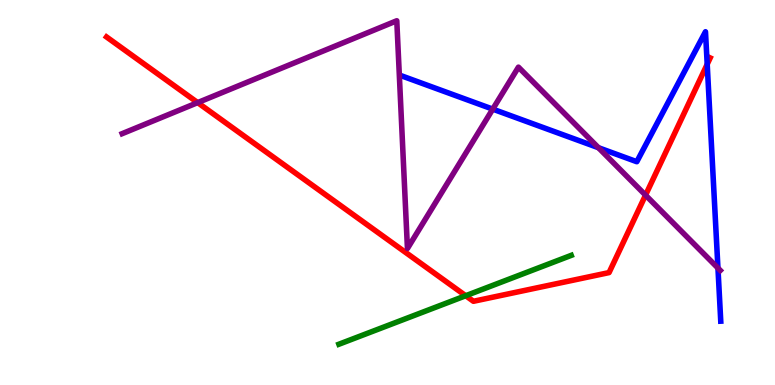[{'lines': ['blue', 'red'], 'intersections': [{'x': 9.13, 'y': 8.33}]}, {'lines': ['green', 'red'], 'intersections': [{'x': 6.01, 'y': 2.32}]}, {'lines': ['purple', 'red'], 'intersections': [{'x': 2.55, 'y': 7.33}, {'x': 8.33, 'y': 4.93}]}, {'lines': ['blue', 'green'], 'intersections': []}, {'lines': ['blue', 'purple'], 'intersections': [{'x': 6.36, 'y': 7.17}, {'x': 7.72, 'y': 6.16}, {'x': 9.26, 'y': 3.04}]}, {'lines': ['green', 'purple'], 'intersections': []}]